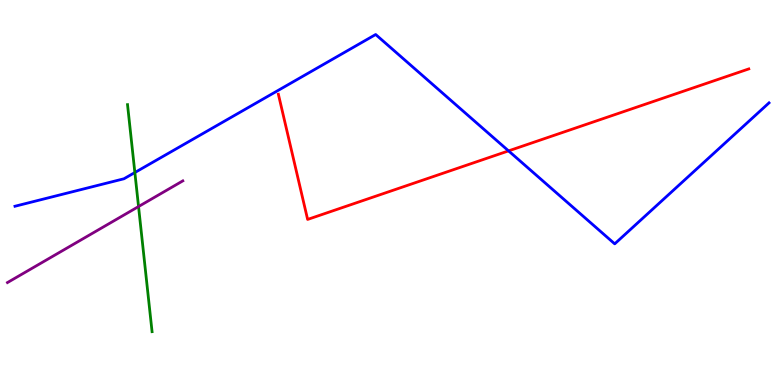[{'lines': ['blue', 'red'], 'intersections': [{'x': 6.56, 'y': 6.08}]}, {'lines': ['green', 'red'], 'intersections': []}, {'lines': ['purple', 'red'], 'intersections': []}, {'lines': ['blue', 'green'], 'intersections': [{'x': 1.74, 'y': 5.52}]}, {'lines': ['blue', 'purple'], 'intersections': []}, {'lines': ['green', 'purple'], 'intersections': [{'x': 1.79, 'y': 4.63}]}]